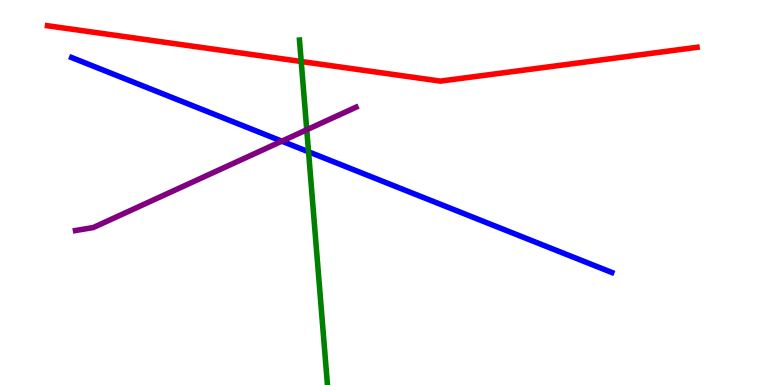[{'lines': ['blue', 'red'], 'intersections': []}, {'lines': ['green', 'red'], 'intersections': [{'x': 3.89, 'y': 8.4}]}, {'lines': ['purple', 'red'], 'intersections': []}, {'lines': ['blue', 'green'], 'intersections': [{'x': 3.98, 'y': 6.06}]}, {'lines': ['blue', 'purple'], 'intersections': [{'x': 3.64, 'y': 6.33}]}, {'lines': ['green', 'purple'], 'intersections': [{'x': 3.96, 'y': 6.63}]}]